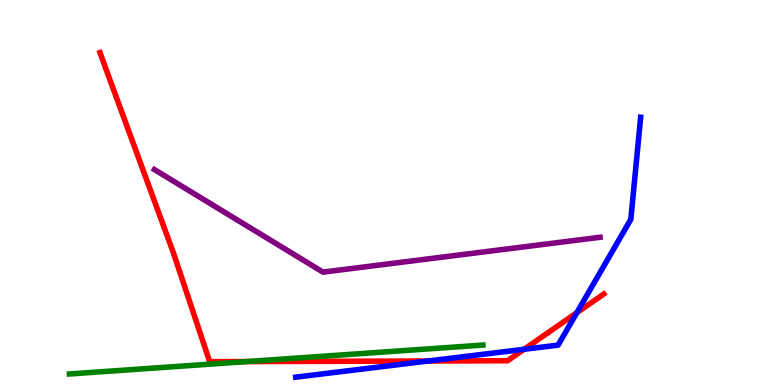[{'lines': ['blue', 'red'], 'intersections': [{'x': 5.53, 'y': 0.623}, {'x': 6.76, 'y': 0.927}, {'x': 7.44, 'y': 1.88}]}, {'lines': ['green', 'red'], 'intersections': [{'x': 3.19, 'y': 0.609}]}, {'lines': ['purple', 'red'], 'intersections': []}, {'lines': ['blue', 'green'], 'intersections': []}, {'lines': ['blue', 'purple'], 'intersections': []}, {'lines': ['green', 'purple'], 'intersections': []}]